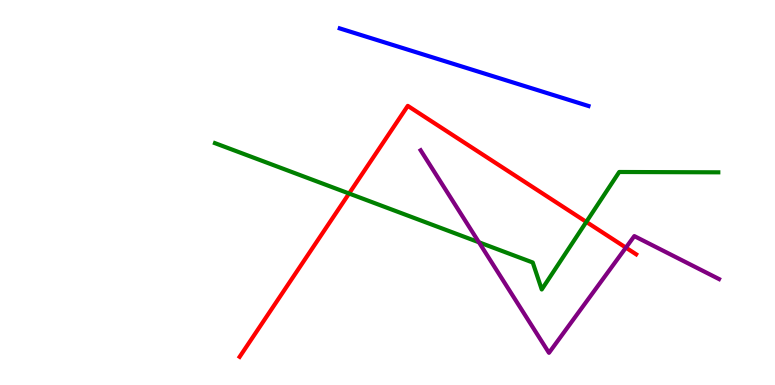[{'lines': ['blue', 'red'], 'intersections': []}, {'lines': ['green', 'red'], 'intersections': [{'x': 4.5, 'y': 4.97}, {'x': 7.57, 'y': 4.24}]}, {'lines': ['purple', 'red'], 'intersections': [{'x': 8.08, 'y': 3.57}]}, {'lines': ['blue', 'green'], 'intersections': []}, {'lines': ['blue', 'purple'], 'intersections': []}, {'lines': ['green', 'purple'], 'intersections': [{'x': 6.18, 'y': 3.71}]}]